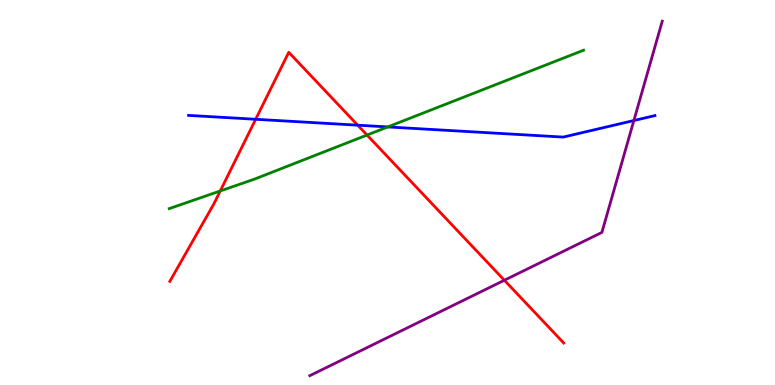[{'lines': ['blue', 'red'], 'intersections': [{'x': 3.3, 'y': 6.9}, {'x': 4.62, 'y': 6.75}]}, {'lines': ['green', 'red'], 'intersections': [{'x': 2.84, 'y': 5.04}, {'x': 4.74, 'y': 6.49}]}, {'lines': ['purple', 'red'], 'intersections': [{'x': 6.51, 'y': 2.72}]}, {'lines': ['blue', 'green'], 'intersections': [{'x': 5.0, 'y': 6.7}]}, {'lines': ['blue', 'purple'], 'intersections': [{'x': 8.18, 'y': 6.87}]}, {'lines': ['green', 'purple'], 'intersections': []}]